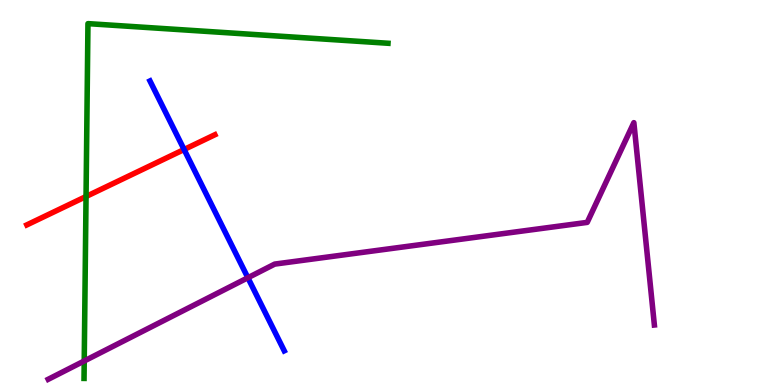[{'lines': ['blue', 'red'], 'intersections': [{'x': 2.38, 'y': 6.12}]}, {'lines': ['green', 'red'], 'intersections': [{'x': 1.11, 'y': 4.9}]}, {'lines': ['purple', 'red'], 'intersections': []}, {'lines': ['blue', 'green'], 'intersections': []}, {'lines': ['blue', 'purple'], 'intersections': [{'x': 3.2, 'y': 2.79}]}, {'lines': ['green', 'purple'], 'intersections': [{'x': 1.09, 'y': 0.624}]}]